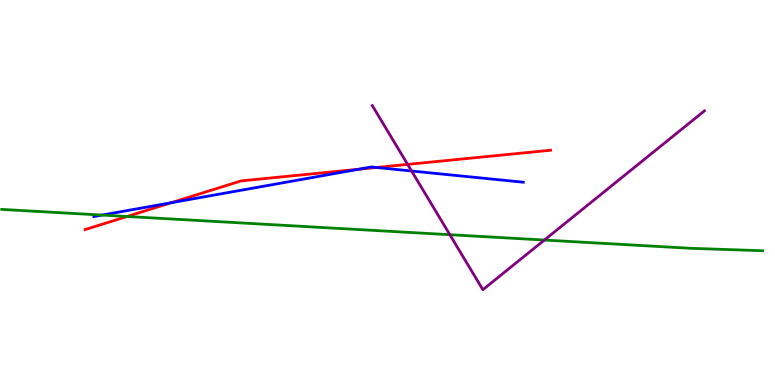[{'lines': ['blue', 'red'], 'intersections': [{'x': 2.21, 'y': 4.73}, {'x': 4.63, 'y': 5.6}, {'x': 4.86, 'y': 5.65}]}, {'lines': ['green', 'red'], 'intersections': [{'x': 1.64, 'y': 4.38}]}, {'lines': ['purple', 'red'], 'intersections': [{'x': 5.26, 'y': 5.73}]}, {'lines': ['blue', 'green'], 'intersections': [{'x': 1.32, 'y': 4.41}]}, {'lines': ['blue', 'purple'], 'intersections': [{'x': 5.31, 'y': 5.56}]}, {'lines': ['green', 'purple'], 'intersections': [{'x': 5.8, 'y': 3.9}, {'x': 7.02, 'y': 3.77}]}]